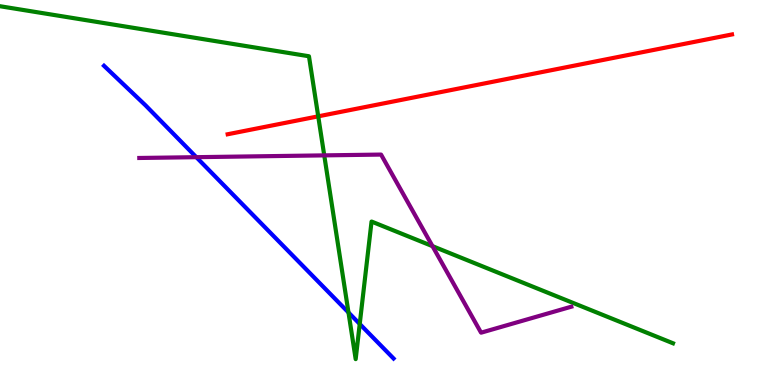[{'lines': ['blue', 'red'], 'intersections': []}, {'lines': ['green', 'red'], 'intersections': [{'x': 4.11, 'y': 6.98}]}, {'lines': ['purple', 'red'], 'intersections': []}, {'lines': ['blue', 'green'], 'intersections': [{'x': 4.5, 'y': 1.88}, {'x': 4.64, 'y': 1.59}]}, {'lines': ['blue', 'purple'], 'intersections': [{'x': 2.53, 'y': 5.92}]}, {'lines': ['green', 'purple'], 'intersections': [{'x': 4.18, 'y': 5.96}, {'x': 5.58, 'y': 3.61}]}]